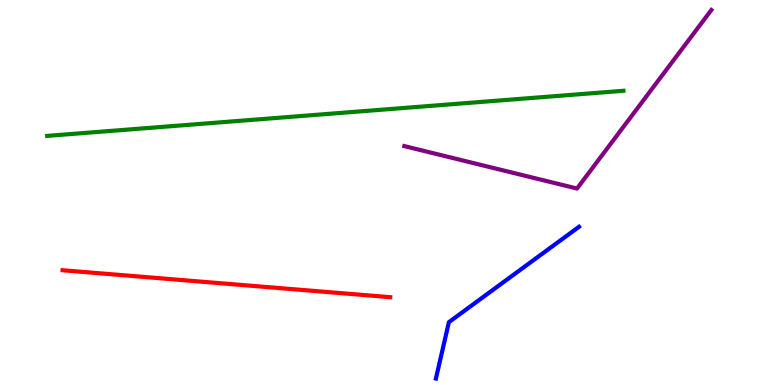[{'lines': ['blue', 'red'], 'intersections': []}, {'lines': ['green', 'red'], 'intersections': []}, {'lines': ['purple', 'red'], 'intersections': []}, {'lines': ['blue', 'green'], 'intersections': []}, {'lines': ['blue', 'purple'], 'intersections': []}, {'lines': ['green', 'purple'], 'intersections': []}]